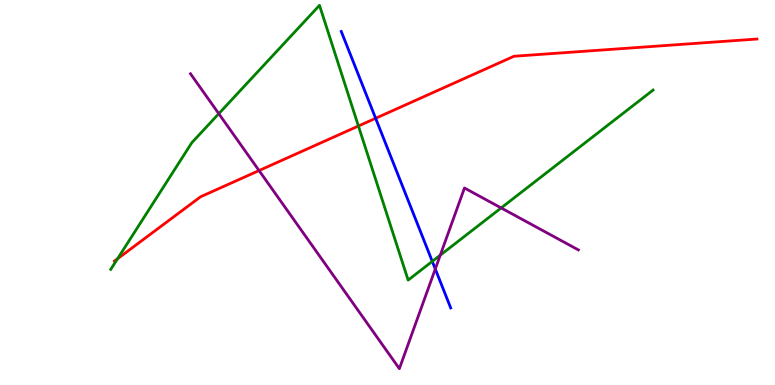[{'lines': ['blue', 'red'], 'intersections': [{'x': 4.85, 'y': 6.93}]}, {'lines': ['green', 'red'], 'intersections': [{'x': 1.52, 'y': 3.28}, {'x': 4.62, 'y': 6.73}]}, {'lines': ['purple', 'red'], 'intersections': [{'x': 3.34, 'y': 5.57}]}, {'lines': ['blue', 'green'], 'intersections': [{'x': 5.58, 'y': 3.21}]}, {'lines': ['blue', 'purple'], 'intersections': [{'x': 5.62, 'y': 3.01}]}, {'lines': ['green', 'purple'], 'intersections': [{'x': 2.82, 'y': 7.05}, {'x': 5.68, 'y': 3.37}, {'x': 6.47, 'y': 4.6}]}]